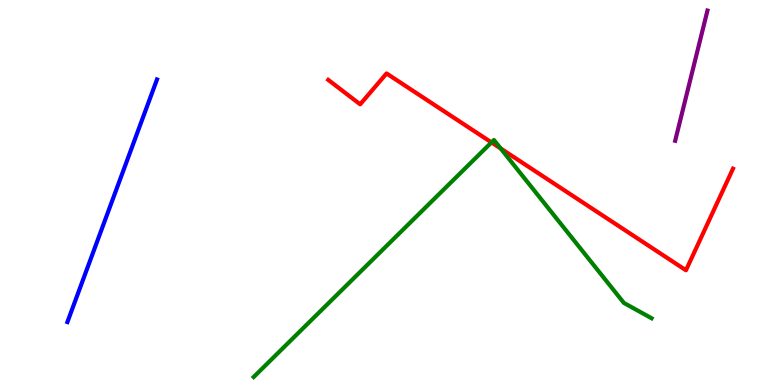[{'lines': ['blue', 'red'], 'intersections': []}, {'lines': ['green', 'red'], 'intersections': [{'x': 6.34, 'y': 6.3}, {'x': 6.46, 'y': 6.14}]}, {'lines': ['purple', 'red'], 'intersections': []}, {'lines': ['blue', 'green'], 'intersections': []}, {'lines': ['blue', 'purple'], 'intersections': []}, {'lines': ['green', 'purple'], 'intersections': []}]